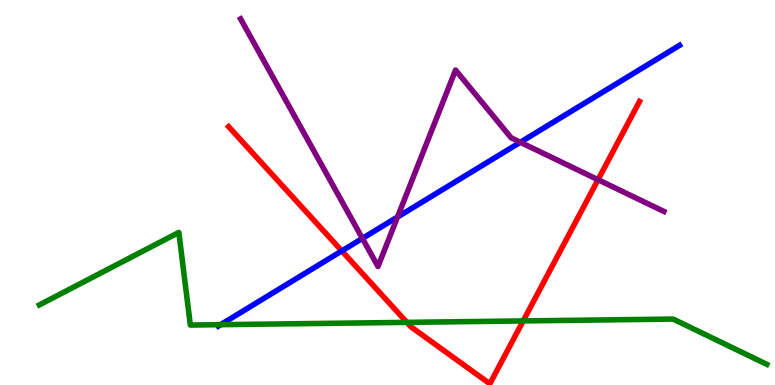[{'lines': ['blue', 'red'], 'intersections': [{'x': 4.41, 'y': 3.48}]}, {'lines': ['green', 'red'], 'intersections': [{'x': 5.25, 'y': 1.63}, {'x': 6.75, 'y': 1.66}]}, {'lines': ['purple', 'red'], 'intersections': [{'x': 7.72, 'y': 5.33}]}, {'lines': ['blue', 'green'], 'intersections': [{'x': 2.85, 'y': 1.57}]}, {'lines': ['blue', 'purple'], 'intersections': [{'x': 4.68, 'y': 3.81}, {'x': 5.13, 'y': 4.36}, {'x': 6.71, 'y': 6.3}]}, {'lines': ['green', 'purple'], 'intersections': []}]